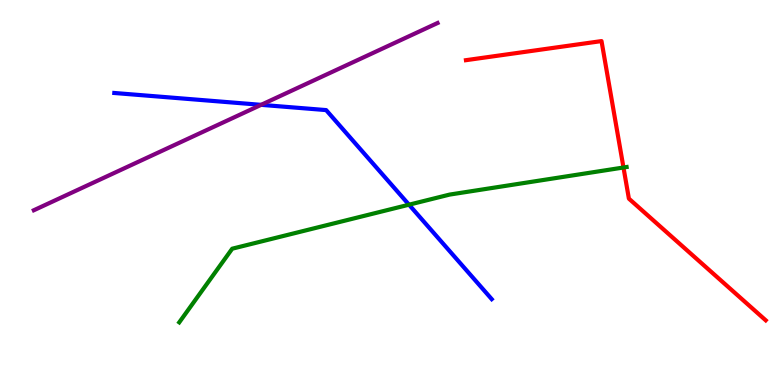[{'lines': ['blue', 'red'], 'intersections': []}, {'lines': ['green', 'red'], 'intersections': [{'x': 8.04, 'y': 5.65}]}, {'lines': ['purple', 'red'], 'intersections': []}, {'lines': ['blue', 'green'], 'intersections': [{'x': 5.28, 'y': 4.68}]}, {'lines': ['blue', 'purple'], 'intersections': [{'x': 3.37, 'y': 7.28}]}, {'lines': ['green', 'purple'], 'intersections': []}]